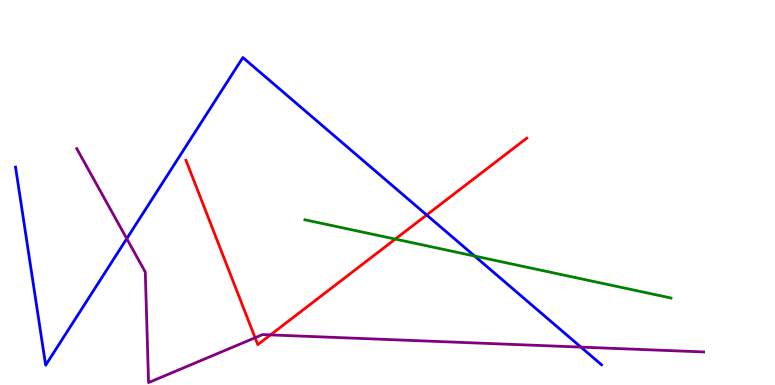[{'lines': ['blue', 'red'], 'intersections': [{'x': 5.51, 'y': 4.42}]}, {'lines': ['green', 'red'], 'intersections': [{'x': 5.1, 'y': 3.79}]}, {'lines': ['purple', 'red'], 'intersections': [{'x': 3.29, 'y': 1.23}, {'x': 3.49, 'y': 1.3}]}, {'lines': ['blue', 'green'], 'intersections': [{'x': 6.12, 'y': 3.35}]}, {'lines': ['blue', 'purple'], 'intersections': [{'x': 1.64, 'y': 3.8}, {'x': 7.5, 'y': 0.984}]}, {'lines': ['green', 'purple'], 'intersections': []}]